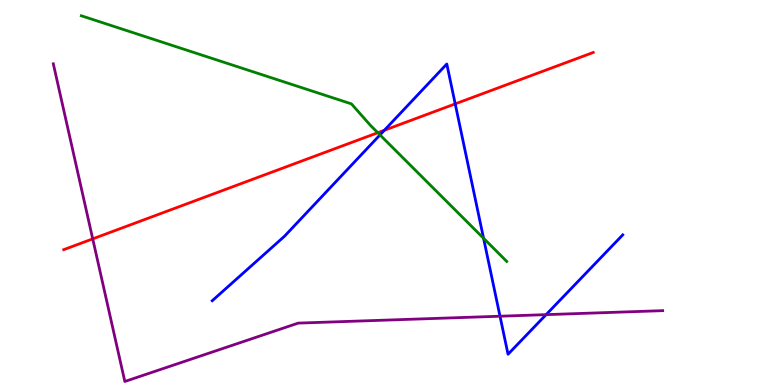[{'lines': ['blue', 'red'], 'intersections': [{'x': 4.96, 'y': 6.62}, {'x': 5.87, 'y': 7.3}]}, {'lines': ['green', 'red'], 'intersections': [{'x': 4.87, 'y': 6.55}]}, {'lines': ['purple', 'red'], 'intersections': [{'x': 1.2, 'y': 3.8}]}, {'lines': ['blue', 'green'], 'intersections': [{'x': 4.9, 'y': 6.5}, {'x': 6.24, 'y': 3.81}]}, {'lines': ['blue', 'purple'], 'intersections': [{'x': 6.45, 'y': 1.79}, {'x': 7.05, 'y': 1.83}]}, {'lines': ['green', 'purple'], 'intersections': []}]